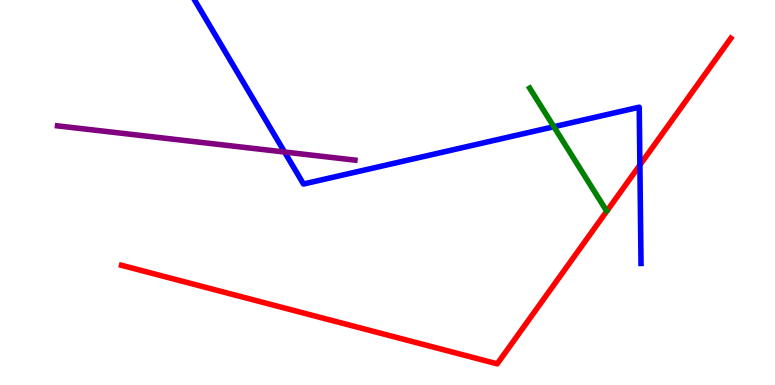[{'lines': ['blue', 'red'], 'intersections': [{'x': 8.26, 'y': 5.71}]}, {'lines': ['green', 'red'], 'intersections': []}, {'lines': ['purple', 'red'], 'intersections': []}, {'lines': ['blue', 'green'], 'intersections': [{'x': 7.15, 'y': 6.71}]}, {'lines': ['blue', 'purple'], 'intersections': [{'x': 3.67, 'y': 6.05}]}, {'lines': ['green', 'purple'], 'intersections': []}]